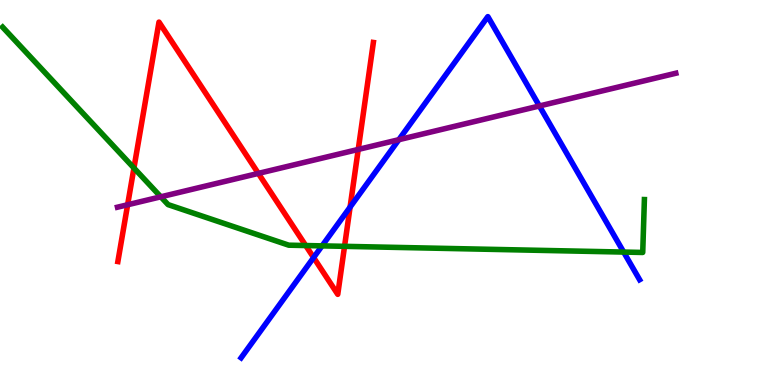[{'lines': ['blue', 'red'], 'intersections': [{'x': 4.05, 'y': 3.31}, {'x': 4.52, 'y': 4.62}]}, {'lines': ['green', 'red'], 'intersections': [{'x': 1.73, 'y': 5.64}, {'x': 3.94, 'y': 3.62}, {'x': 4.45, 'y': 3.6}]}, {'lines': ['purple', 'red'], 'intersections': [{'x': 1.65, 'y': 4.68}, {'x': 3.33, 'y': 5.5}, {'x': 4.62, 'y': 6.12}]}, {'lines': ['blue', 'green'], 'intersections': [{'x': 4.16, 'y': 3.61}, {'x': 8.05, 'y': 3.45}]}, {'lines': ['blue', 'purple'], 'intersections': [{'x': 5.15, 'y': 6.37}, {'x': 6.96, 'y': 7.25}]}, {'lines': ['green', 'purple'], 'intersections': [{'x': 2.07, 'y': 4.89}]}]